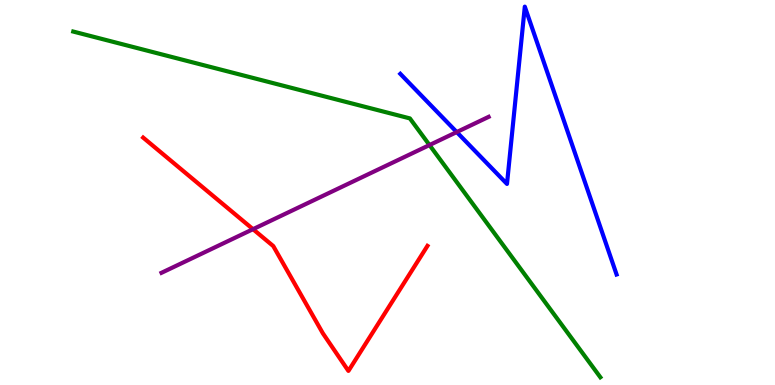[{'lines': ['blue', 'red'], 'intersections': []}, {'lines': ['green', 'red'], 'intersections': []}, {'lines': ['purple', 'red'], 'intersections': [{'x': 3.26, 'y': 4.05}]}, {'lines': ['blue', 'green'], 'intersections': []}, {'lines': ['blue', 'purple'], 'intersections': [{'x': 5.89, 'y': 6.57}]}, {'lines': ['green', 'purple'], 'intersections': [{'x': 5.54, 'y': 6.23}]}]